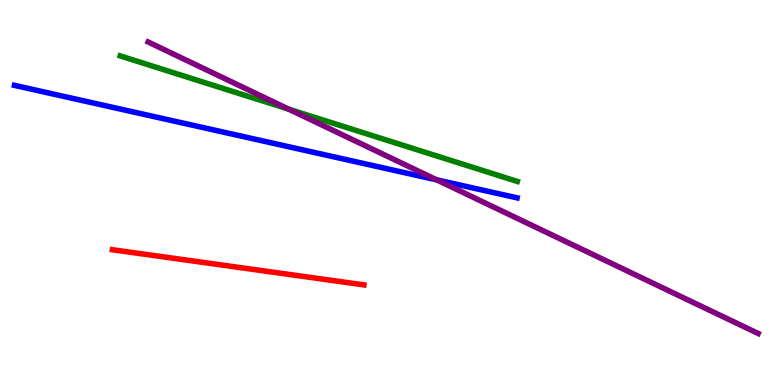[{'lines': ['blue', 'red'], 'intersections': []}, {'lines': ['green', 'red'], 'intersections': []}, {'lines': ['purple', 'red'], 'intersections': []}, {'lines': ['blue', 'green'], 'intersections': []}, {'lines': ['blue', 'purple'], 'intersections': [{'x': 5.63, 'y': 5.33}]}, {'lines': ['green', 'purple'], 'intersections': [{'x': 3.73, 'y': 7.16}]}]